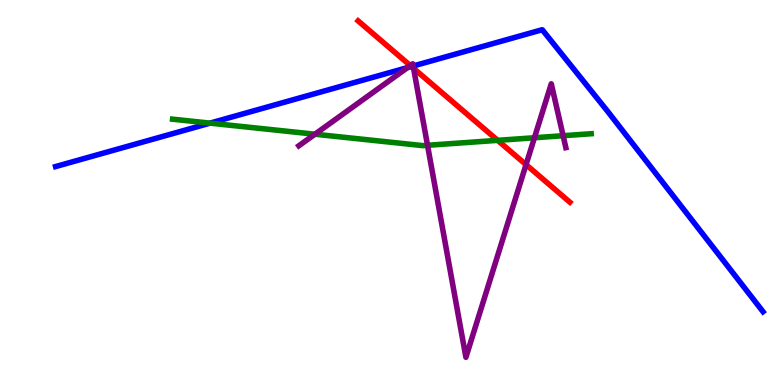[{'lines': ['blue', 'red'], 'intersections': [{'x': 5.31, 'y': 8.27}]}, {'lines': ['green', 'red'], 'intersections': [{'x': 6.42, 'y': 6.35}]}, {'lines': ['purple', 'red'], 'intersections': [{'x': 5.29, 'y': 8.3}, {'x': 5.34, 'y': 8.22}, {'x': 6.79, 'y': 5.72}]}, {'lines': ['blue', 'green'], 'intersections': [{'x': 2.71, 'y': 6.8}]}, {'lines': ['blue', 'purple'], 'intersections': [{'x': 5.26, 'y': 8.24}, {'x': 5.33, 'y': 8.29}]}, {'lines': ['green', 'purple'], 'intersections': [{'x': 4.06, 'y': 6.51}, {'x': 5.52, 'y': 6.23}, {'x': 6.9, 'y': 6.42}, {'x': 7.27, 'y': 6.47}]}]